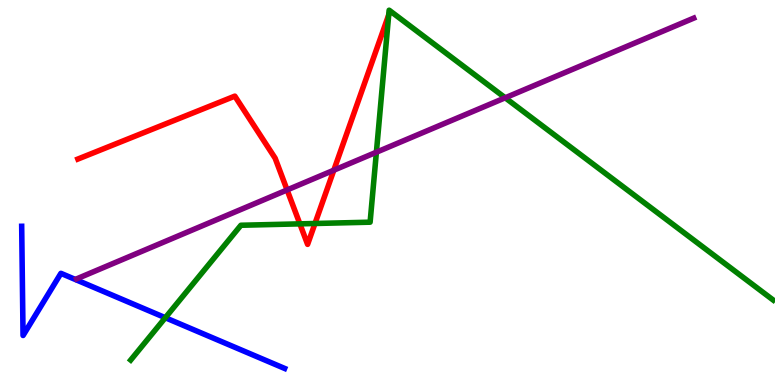[{'lines': ['blue', 'red'], 'intersections': []}, {'lines': ['green', 'red'], 'intersections': [{'x': 3.87, 'y': 4.19}, {'x': 4.06, 'y': 4.19}, {'x': 5.02, 'y': 9.61}]}, {'lines': ['purple', 'red'], 'intersections': [{'x': 3.7, 'y': 5.07}, {'x': 4.31, 'y': 5.58}]}, {'lines': ['blue', 'green'], 'intersections': [{'x': 2.13, 'y': 1.75}]}, {'lines': ['blue', 'purple'], 'intersections': []}, {'lines': ['green', 'purple'], 'intersections': [{'x': 4.86, 'y': 6.05}, {'x': 6.52, 'y': 7.46}]}]